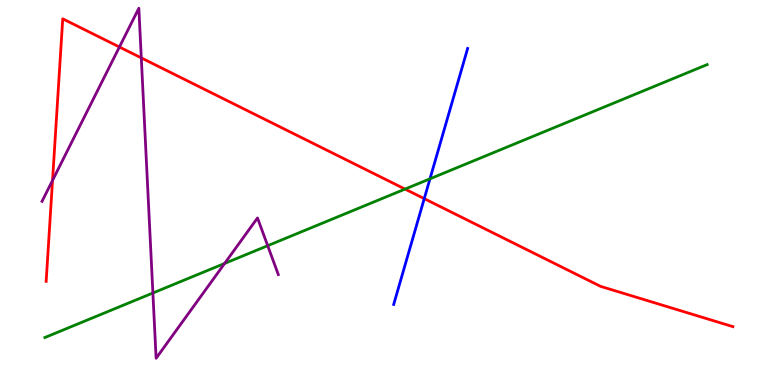[{'lines': ['blue', 'red'], 'intersections': [{'x': 5.47, 'y': 4.84}]}, {'lines': ['green', 'red'], 'intersections': [{'x': 5.23, 'y': 5.09}]}, {'lines': ['purple', 'red'], 'intersections': [{'x': 0.678, 'y': 5.31}, {'x': 1.54, 'y': 8.78}, {'x': 1.82, 'y': 8.5}]}, {'lines': ['blue', 'green'], 'intersections': [{'x': 5.55, 'y': 5.36}]}, {'lines': ['blue', 'purple'], 'intersections': []}, {'lines': ['green', 'purple'], 'intersections': [{'x': 1.97, 'y': 2.39}, {'x': 2.9, 'y': 3.16}, {'x': 3.45, 'y': 3.62}]}]